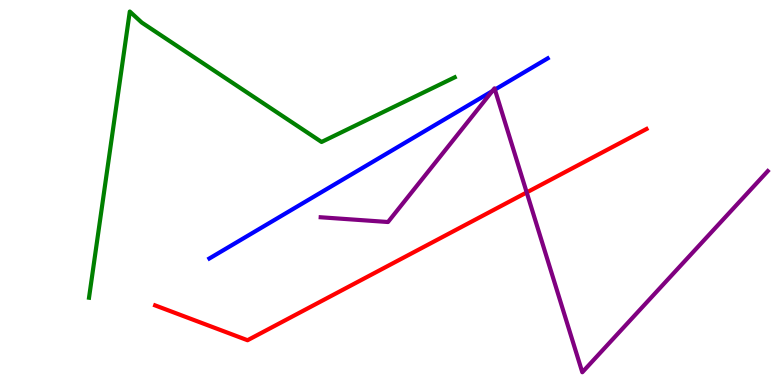[{'lines': ['blue', 'red'], 'intersections': []}, {'lines': ['green', 'red'], 'intersections': []}, {'lines': ['purple', 'red'], 'intersections': [{'x': 6.8, 'y': 5.0}]}, {'lines': ['blue', 'green'], 'intersections': []}, {'lines': ['blue', 'purple'], 'intersections': [{'x': 6.35, 'y': 7.63}, {'x': 6.39, 'y': 7.67}]}, {'lines': ['green', 'purple'], 'intersections': []}]